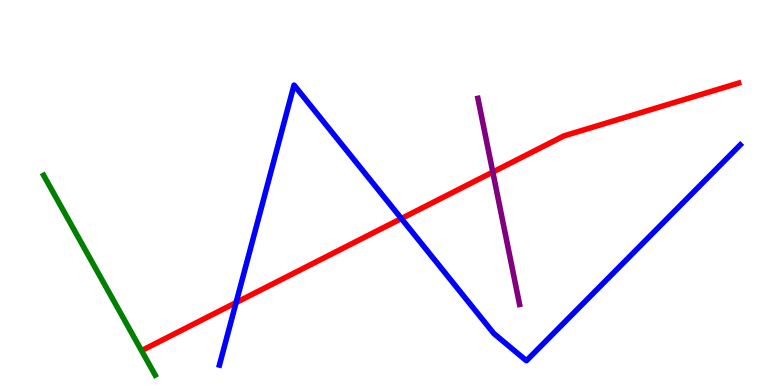[{'lines': ['blue', 'red'], 'intersections': [{'x': 3.05, 'y': 2.14}, {'x': 5.18, 'y': 4.32}]}, {'lines': ['green', 'red'], 'intersections': []}, {'lines': ['purple', 'red'], 'intersections': [{'x': 6.36, 'y': 5.53}]}, {'lines': ['blue', 'green'], 'intersections': []}, {'lines': ['blue', 'purple'], 'intersections': []}, {'lines': ['green', 'purple'], 'intersections': []}]